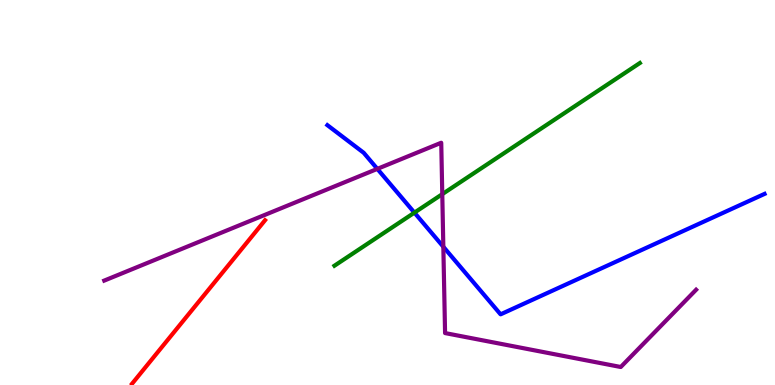[{'lines': ['blue', 'red'], 'intersections': []}, {'lines': ['green', 'red'], 'intersections': []}, {'lines': ['purple', 'red'], 'intersections': []}, {'lines': ['blue', 'green'], 'intersections': [{'x': 5.35, 'y': 4.48}]}, {'lines': ['blue', 'purple'], 'intersections': [{'x': 4.87, 'y': 5.61}, {'x': 5.72, 'y': 3.59}]}, {'lines': ['green', 'purple'], 'intersections': [{'x': 5.71, 'y': 4.96}]}]